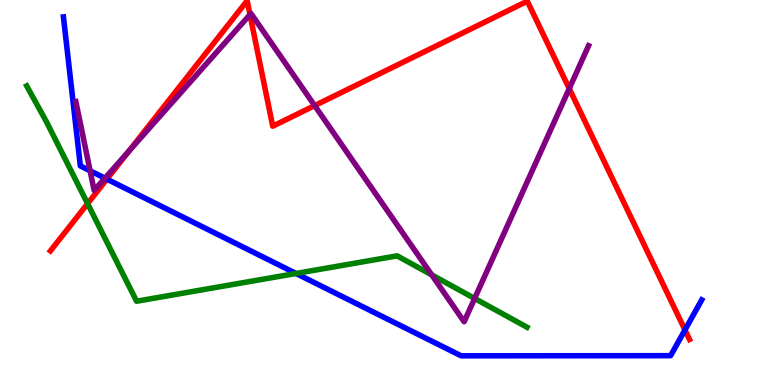[{'lines': ['blue', 'red'], 'intersections': [{'x': 1.38, 'y': 5.35}, {'x': 8.84, 'y': 1.43}]}, {'lines': ['green', 'red'], 'intersections': [{'x': 1.13, 'y': 4.71}]}, {'lines': ['purple', 'red'], 'intersections': [{'x': 1.66, 'y': 6.07}, {'x': 3.23, 'y': 9.62}, {'x': 4.06, 'y': 7.26}, {'x': 7.35, 'y': 7.7}]}, {'lines': ['blue', 'green'], 'intersections': [{'x': 3.82, 'y': 2.9}]}, {'lines': ['blue', 'purple'], 'intersections': [{'x': 1.16, 'y': 5.56}, {'x': 1.35, 'y': 5.37}]}, {'lines': ['green', 'purple'], 'intersections': [{'x': 5.57, 'y': 2.86}, {'x': 6.12, 'y': 2.25}]}]